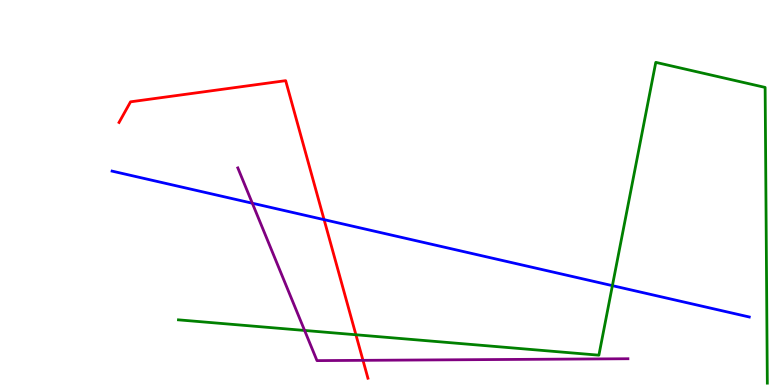[{'lines': ['blue', 'red'], 'intersections': [{'x': 4.18, 'y': 4.29}]}, {'lines': ['green', 'red'], 'intersections': [{'x': 4.59, 'y': 1.3}]}, {'lines': ['purple', 'red'], 'intersections': [{'x': 4.68, 'y': 0.641}]}, {'lines': ['blue', 'green'], 'intersections': [{'x': 7.9, 'y': 2.58}]}, {'lines': ['blue', 'purple'], 'intersections': [{'x': 3.26, 'y': 4.72}]}, {'lines': ['green', 'purple'], 'intersections': [{'x': 3.93, 'y': 1.42}]}]